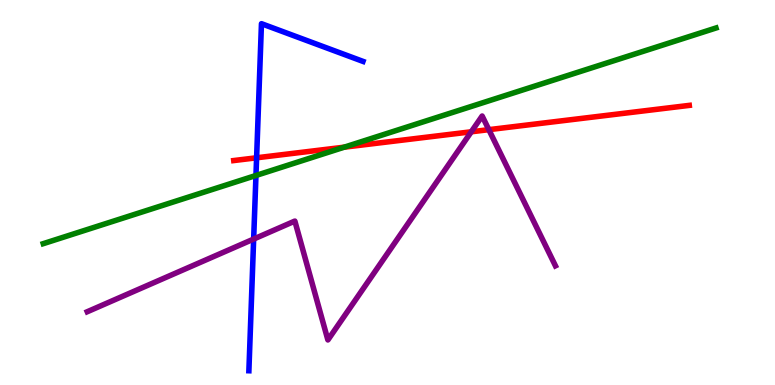[{'lines': ['blue', 'red'], 'intersections': [{'x': 3.31, 'y': 5.9}]}, {'lines': ['green', 'red'], 'intersections': [{'x': 4.44, 'y': 6.18}]}, {'lines': ['purple', 'red'], 'intersections': [{'x': 6.08, 'y': 6.58}, {'x': 6.31, 'y': 6.63}]}, {'lines': ['blue', 'green'], 'intersections': [{'x': 3.3, 'y': 5.44}]}, {'lines': ['blue', 'purple'], 'intersections': [{'x': 3.27, 'y': 3.79}]}, {'lines': ['green', 'purple'], 'intersections': []}]